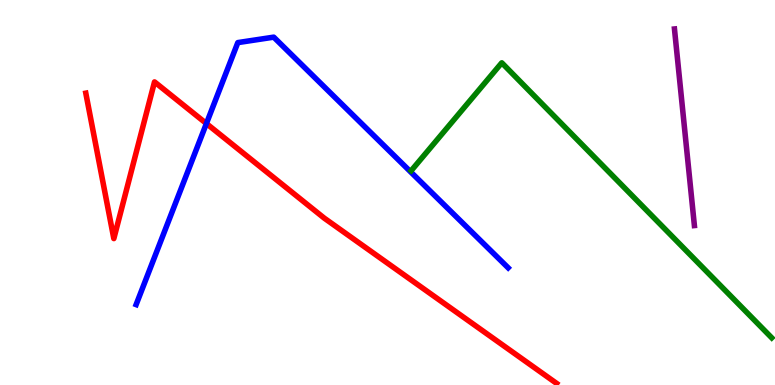[{'lines': ['blue', 'red'], 'intersections': [{'x': 2.66, 'y': 6.79}]}, {'lines': ['green', 'red'], 'intersections': []}, {'lines': ['purple', 'red'], 'intersections': []}, {'lines': ['blue', 'green'], 'intersections': []}, {'lines': ['blue', 'purple'], 'intersections': []}, {'lines': ['green', 'purple'], 'intersections': []}]